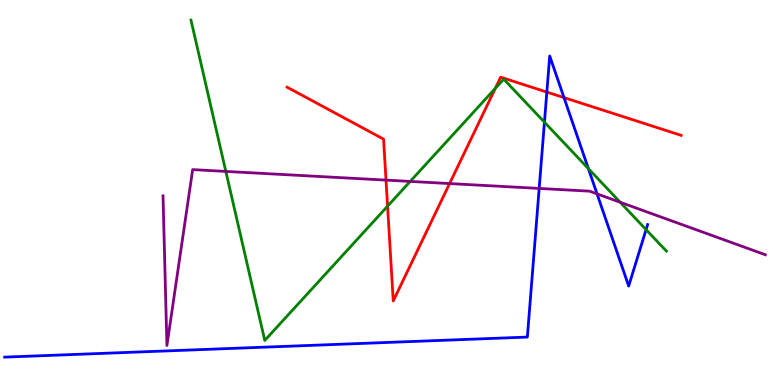[{'lines': ['blue', 'red'], 'intersections': [{'x': 7.06, 'y': 7.61}, {'x': 7.28, 'y': 7.46}]}, {'lines': ['green', 'red'], 'intersections': [{'x': 5.0, 'y': 4.64}, {'x': 6.39, 'y': 7.7}]}, {'lines': ['purple', 'red'], 'intersections': [{'x': 4.98, 'y': 5.32}, {'x': 5.8, 'y': 5.23}]}, {'lines': ['blue', 'green'], 'intersections': [{'x': 7.03, 'y': 6.83}, {'x': 7.59, 'y': 5.62}, {'x': 8.34, 'y': 4.04}]}, {'lines': ['blue', 'purple'], 'intersections': [{'x': 6.96, 'y': 5.11}, {'x': 7.7, 'y': 4.96}]}, {'lines': ['green', 'purple'], 'intersections': [{'x': 2.91, 'y': 5.55}, {'x': 5.29, 'y': 5.29}, {'x': 8.0, 'y': 4.75}]}]